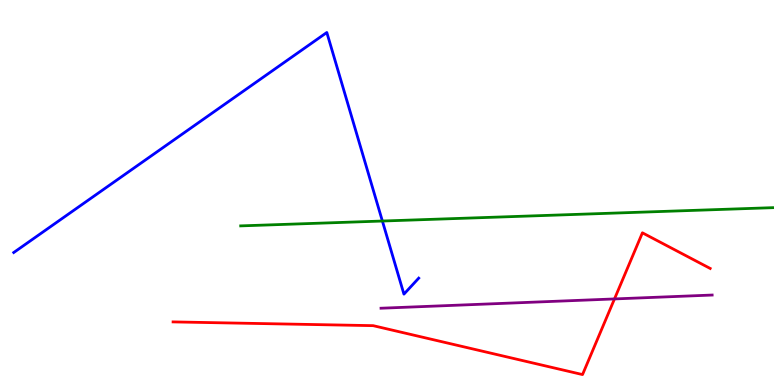[{'lines': ['blue', 'red'], 'intersections': []}, {'lines': ['green', 'red'], 'intersections': []}, {'lines': ['purple', 'red'], 'intersections': [{'x': 7.93, 'y': 2.24}]}, {'lines': ['blue', 'green'], 'intersections': [{'x': 4.93, 'y': 4.26}]}, {'lines': ['blue', 'purple'], 'intersections': []}, {'lines': ['green', 'purple'], 'intersections': []}]